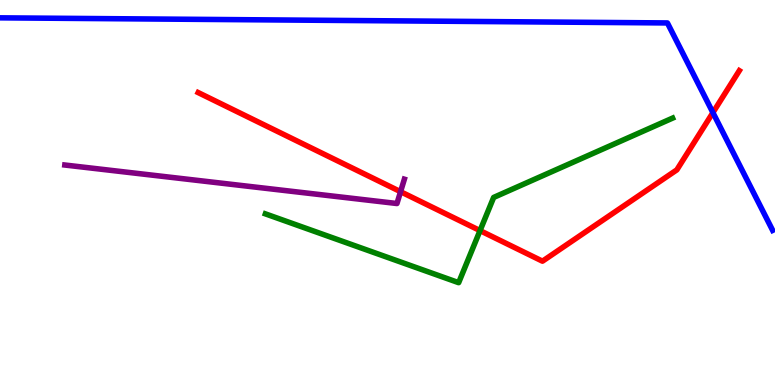[{'lines': ['blue', 'red'], 'intersections': [{'x': 9.2, 'y': 7.07}]}, {'lines': ['green', 'red'], 'intersections': [{'x': 6.19, 'y': 4.01}]}, {'lines': ['purple', 'red'], 'intersections': [{'x': 5.17, 'y': 5.02}]}, {'lines': ['blue', 'green'], 'intersections': []}, {'lines': ['blue', 'purple'], 'intersections': []}, {'lines': ['green', 'purple'], 'intersections': []}]